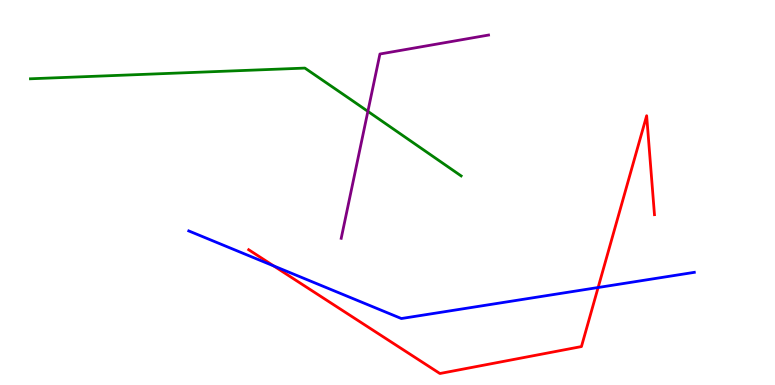[{'lines': ['blue', 'red'], 'intersections': [{'x': 3.53, 'y': 3.09}, {'x': 7.72, 'y': 2.53}]}, {'lines': ['green', 'red'], 'intersections': []}, {'lines': ['purple', 'red'], 'intersections': []}, {'lines': ['blue', 'green'], 'intersections': []}, {'lines': ['blue', 'purple'], 'intersections': []}, {'lines': ['green', 'purple'], 'intersections': [{'x': 4.75, 'y': 7.11}]}]